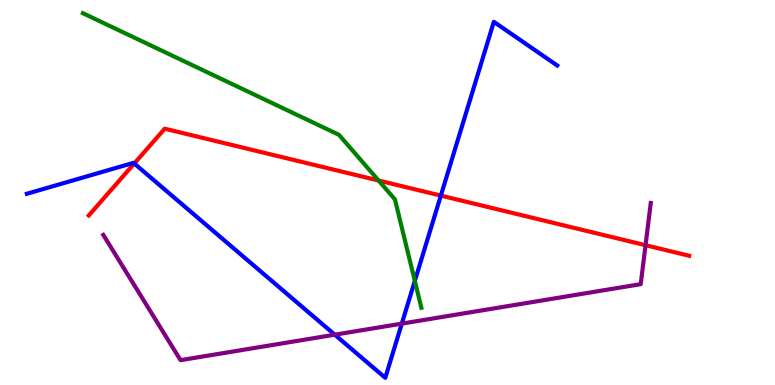[{'lines': ['blue', 'red'], 'intersections': [{'x': 1.73, 'y': 5.75}, {'x': 5.69, 'y': 4.92}]}, {'lines': ['green', 'red'], 'intersections': [{'x': 4.89, 'y': 5.31}]}, {'lines': ['purple', 'red'], 'intersections': [{'x': 8.33, 'y': 3.63}]}, {'lines': ['blue', 'green'], 'intersections': [{'x': 5.35, 'y': 2.7}]}, {'lines': ['blue', 'purple'], 'intersections': [{'x': 4.32, 'y': 1.31}, {'x': 5.18, 'y': 1.59}]}, {'lines': ['green', 'purple'], 'intersections': []}]